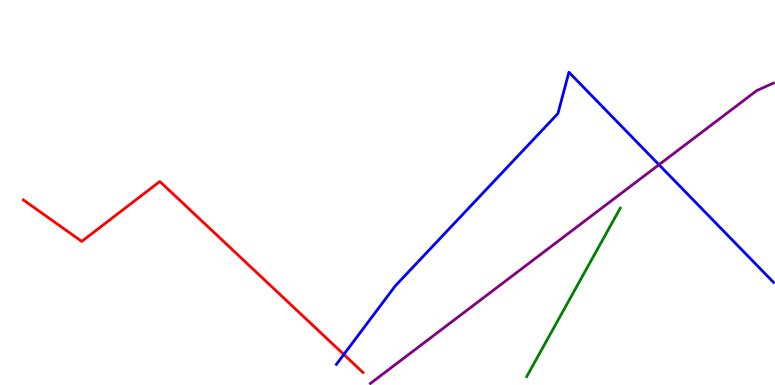[{'lines': ['blue', 'red'], 'intersections': [{'x': 4.44, 'y': 0.793}]}, {'lines': ['green', 'red'], 'intersections': []}, {'lines': ['purple', 'red'], 'intersections': []}, {'lines': ['blue', 'green'], 'intersections': []}, {'lines': ['blue', 'purple'], 'intersections': [{'x': 8.5, 'y': 5.72}]}, {'lines': ['green', 'purple'], 'intersections': []}]